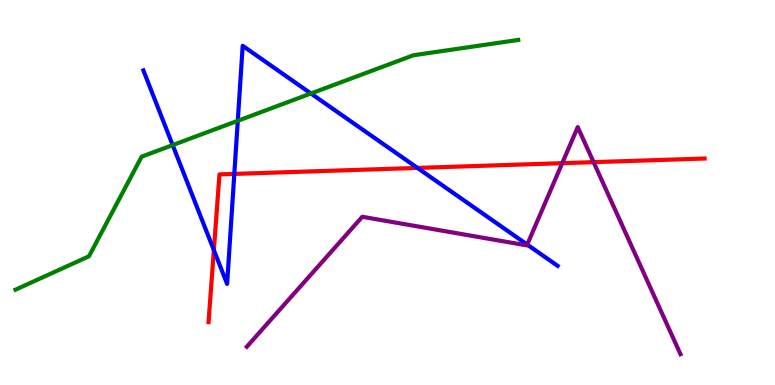[{'lines': ['blue', 'red'], 'intersections': [{'x': 2.76, 'y': 3.5}, {'x': 3.02, 'y': 5.48}, {'x': 5.39, 'y': 5.64}]}, {'lines': ['green', 'red'], 'intersections': []}, {'lines': ['purple', 'red'], 'intersections': [{'x': 7.25, 'y': 5.76}, {'x': 7.66, 'y': 5.79}]}, {'lines': ['blue', 'green'], 'intersections': [{'x': 2.23, 'y': 6.23}, {'x': 3.07, 'y': 6.86}, {'x': 4.01, 'y': 7.57}]}, {'lines': ['blue', 'purple'], 'intersections': [{'x': 6.8, 'y': 3.65}]}, {'lines': ['green', 'purple'], 'intersections': []}]